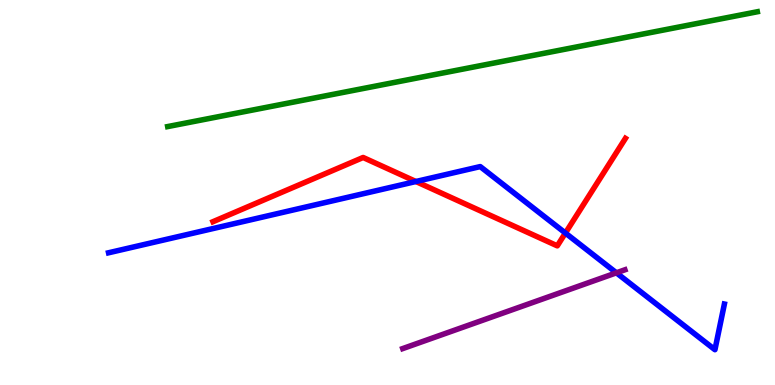[{'lines': ['blue', 'red'], 'intersections': [{'x': 5.37, 'y': 5.29}, {'x': 7.3, 'y': 3.95}]}, {'lines': ['green', 'red'], 'intersections': []}, {'lines': ['purple', 'red'], 'intersections': []}, {'lines': ['blue', 'green'], 'intersections': []}, {'lines': ['blue', 'purple'], 'intersections': [{'x': 7.95, 'y': 2.91}]}, {'lines': ['green', 'purple'], 'intersections': []}]